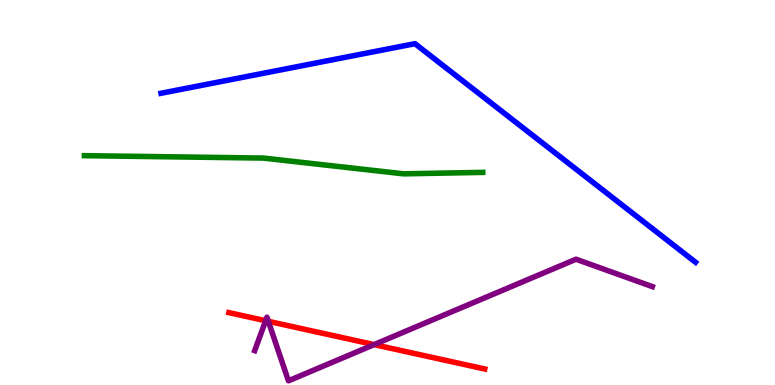[{'lines': ['blue', 'red'], 'intersections': []}, {'lines': ['green', 'red'], 'intersections': []}, {'lines': ['purple', 'red'], 'intersections': [{'x': 3.43, 'y': 1.67}, {'x': 3.46, 'y': 1.65}, {'x': 4.83, 'y': 1.05}]}, {'lines': ['blue', 'green'], 'intersections': []}, {'lines': ['blue', 'purple'], 'intersections': []}, {'lines': ['green', 'purple'], 'intersections': []}]